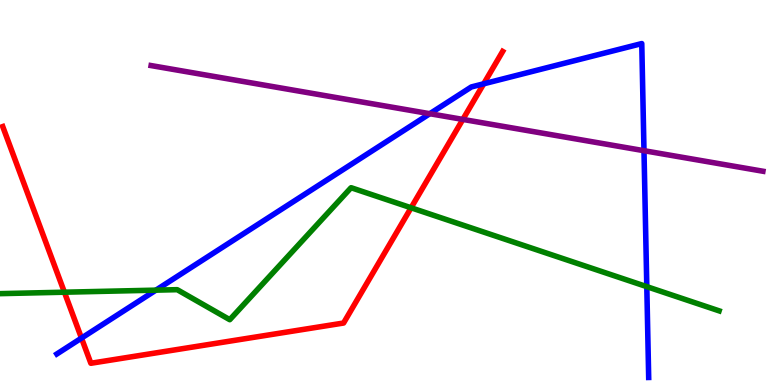[{'lines': ['blue', 'red'], 'intersections': [{'x': 1.05, 'y': 1.22}, {'x': 6.24, 'y': 7.82}]}, {'lines': ['green', 'red'], 'intersections': [{'x': 0.831, 'y': 2.41}, {'x': 5.3, 'y': 4.6}]}, {'lines': ['purple', 'red'], 'intersections': [{'x': 5.97, 'y': 6.9}]}, {'lines': ['blue', 'green'], 'intersections': [{'x': 2.01, 'y': 2.46}, {'x': 8.35, 'y': 2.55}]}, {'lines': ['blue', 'purple'], 'intersections': [{'x': 5.55, 'y': 7.05}, {'x': 8.31, 'y': 6.09}]}, {'lines': ['green', 'purple'], 'intersections': []}]